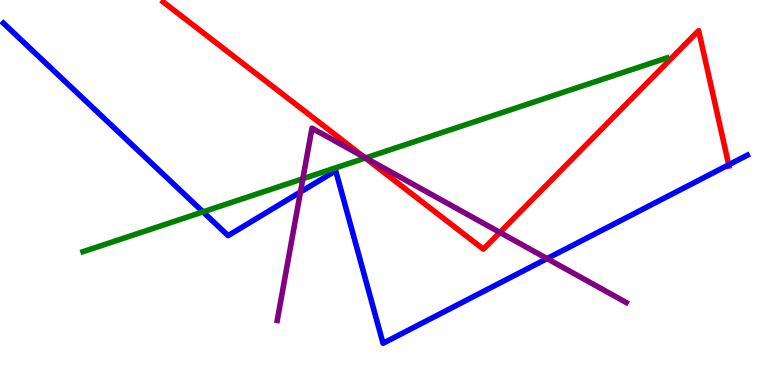[{'lines': ['blue', 'red'], 'intersections': [{'x': 9.4, 'y': 5.72}]}, {'lines': ['green', 'red'], 'intersections': [{'x': 4.71, 'y': 5.9}]}, {'lines': ['purple', 'red'], 'intersections': [{'x': 4.7, 'y': 5.92}, {'x': 6.45, 'y': 3.96}]}, {'lines': ['blue', 'green'], 'intersections': [{'x': 2.62, 'y': 4.5}]}, {'lines': ['blue', 'purple'], 'intersections': [{'x': 3.88, 'y': 5.01}, {'x': 7.06, 'y': 3.28}]}, {'lines': ['green', 'purple'], 'intersections': [{'x': 3.91, 'y': 5.36}, {'x': 4.72, 'y': 5.9}]}]